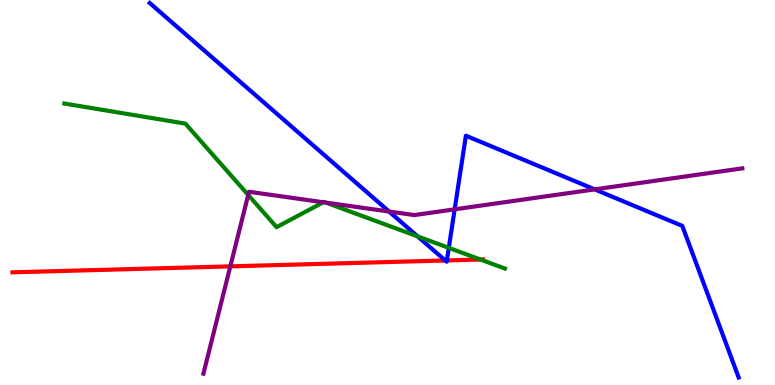[{'lines': ['blue', 'red'], 'intersections': [{'x': 5.75, 'y': 3.23}, {'x': 5.77, 'y': 3.24}]}, {'lines': ['green', 'red'], 'intersections': [{'x': 6.2, 'y': 3.26}]}, {'lines': ['purple', 'red'], 'intersections': [{'x': 2.97, 'y': 3.08}]}, {'lines': ['blue', 'green'], 'intersections': [{'x': 5.39, 'y': 3.86}, {'x': 5.79, 'y': 3.56}]}, {'lines': ['blue', 'purple'], 'intersections': [{'x': 5.02, 'y': 4.51}, {'x': 5.87, 'y': 4.56}, {'x': 7.67, 'y': 5.08}]}, {'lines': ['green', 'purple'], 'intersections': [{'x': 3.2, 'y': 4.94}, {'x': 4.17, 'y': 4.75}, {'x': 4.21, 'y': 4.74}]}]